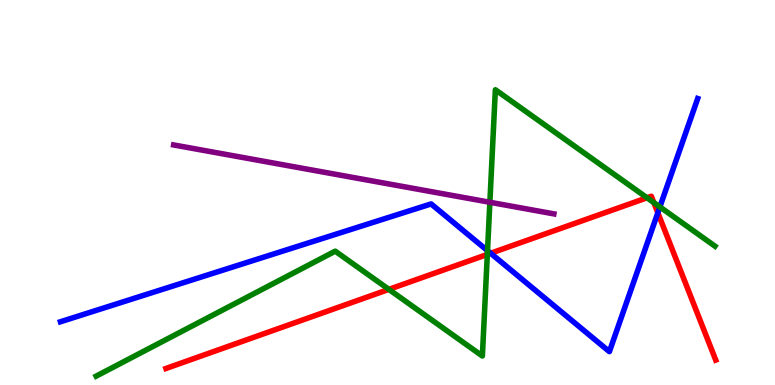[{'lines': ['blue', 'red'], 'intersections': [{'x': 6.33, 'y': 3.42}, {'x': 8.49, 'y': 4.47}]}, {'lines': ['green', 'red'], 'intersections': [{'x': 5.02, 'y': 2.48}, {'x': 6.29, 'y': 3.39}, {'x': 8.35, 'y': 4.86}, {'x': 8.44, 'y': 4.74}]}, {'lines': ['purple', 'red'], 'intersections': []}, {'lines': ['blue', 'green'], 'intersections': [{'x': 6.29, 'y': 3.49}, {'x': 8.51, 'y': 4.63}]}, {'lines': ['blue', 'purple'], 'intersections': []}, {'lines': ['green', 'purple'], 'intersections': [{'x': 6.32, 'y': 4.75}]}]